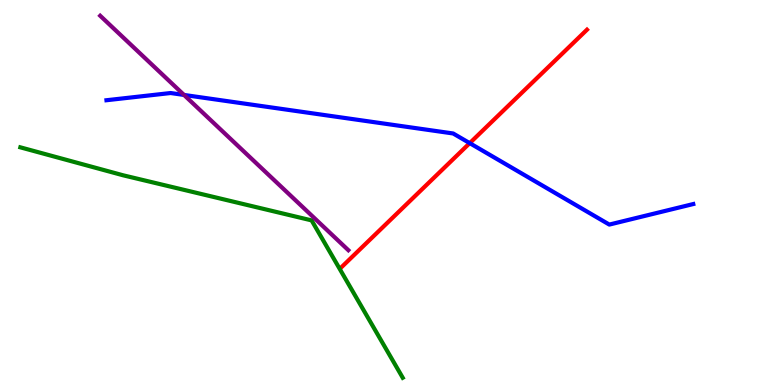[{'lines': ['blue', 'red'], 'intersections': [{'x': 6.06, 'y': 6.28}]}, {'lines': ['green', 'red'], 'intersections': []}, {'lines': ['purple', 'red'], 'intersections': []}, {'lines': ['blue', 'green'], 'intersections': []}, {'lines': ['blue', 'purple'], 'intersections': [{'x': 2.37, 'y': 7.53}]}, {'lines': ['green', 'purple'], 'intersections': []}]